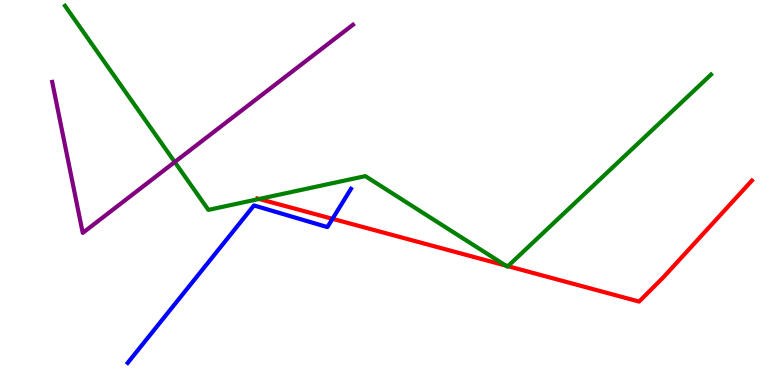[{'lines': ['blue', 'red'], 'intersections': [{'x': 4.29, 'y': 4.32}]}, {'lines': ['green', 'red'], 'intersections': [{'x': 3.34, 'y': 4.83}, {'x': 6.52, 'y': 3.1}, {'x': 6.55, 'y': 3.09}]}, {'lines': ['purple', 'red'], 'intersections': []}, {'lines': ['blue', 'green'], 'intersections': []}, {'lines': ['blue', 'purple'], 'intersections': []}, {'lines': ['green', 'purple'], 'intersections': [{'x': 2.25, 'y': 5.79}]}]